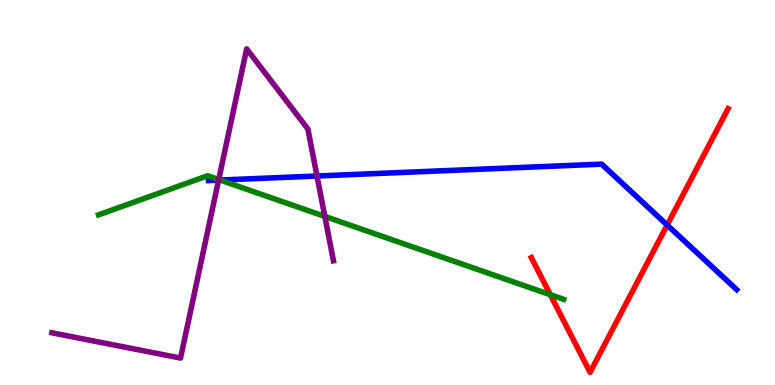[{'lines': ['blue', 'red'], 'intersections': [{'x': 8.61, 'y': 4.16}]}, {'lines': ['green', 'red'], 'intersections': [{'x': 7.1, 'y': 2.35}]}, {'lines': ['purple', 'red'], 'intersections': []}, {'lines': ['blue', 'green'], 'intersections': [{'x': 2.84, 'y': 5.32}]}, {'lines': ['blue', 'purple'], 'intersections': [{'x': 2.82, 'y': 5.32}, {'x': 4.09, 'y': 5.43}]}, {'lines': ['green', 'purple'], 'intersections': [{'x': 2.82, 'y': 5.34}, {'x': 4.19, 'y': 4.38}]}]